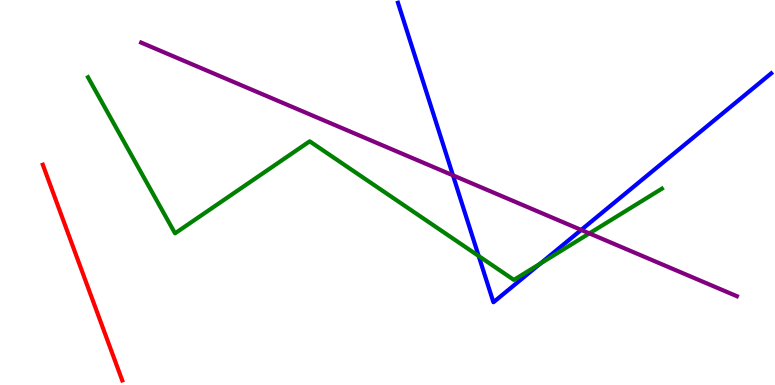[{'lines': ['blue', 'red'], 'intersections': []}, {'lines': ['green', 'red'], 'intersections': []}, {'lines': ['purple', 'red'], 'intersections': []}, {'lines': ['blue', 'green'], 'intersections': [{'x': 6.18, 'y': 3.35}, {'x': 6.97, 'y': 3.15}]}, {'lines': ['blue', 'purple'], 'intersections': [{'x': 5.84, 'y': 5.45}, {'x': 7.5, 'y': 4.03}]}, {'lines': ['green', 'purple'], 'intersections': [{'x': 7.6, 'y': 3.94}]}]